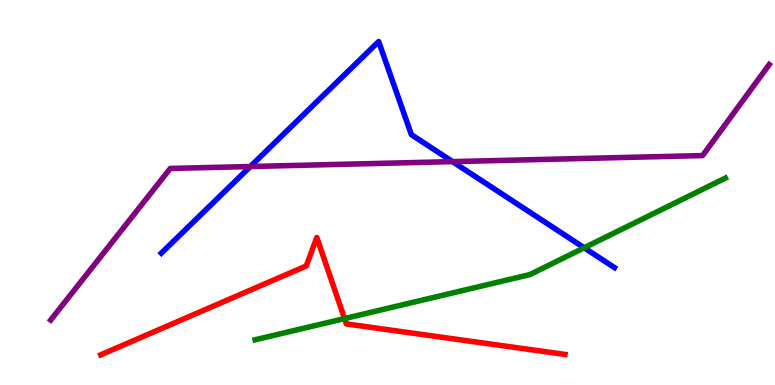[{'lines': ['blue', 'red'], 'intersections': []}, {'lines': ['green', 'red'], 'intersections': [{'x': 4.45, 'y': 1.73}]}, {'lines': ['purple', 'red'], 'intersections': []}, {'lines': ['blue', 'green'], 'intersections': [{'x': 7.54, 'y': 3.56}]}, {'lines': ['blue', 'purple'], 'intersections': [{'x': 3.23, 'y': 5.67}, {'x': 5.84, 'y': 5.8}]}, {'lines': ['green', 'purple'], 'intersections': []}]